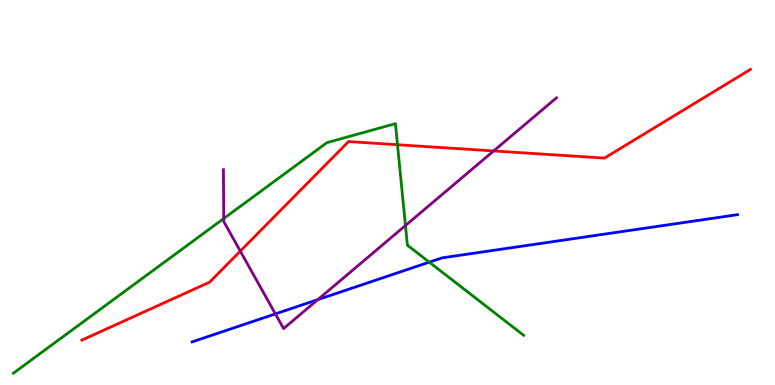[{'lines': ['blue', 'red'], 'intersections': []}, {'lines': ['green', 'red'], 'intersections': [{'x': 5.13, 'y': 6.24}]}, {'lines': ['purple', 'red'], 'intersections': [{'x': 3.1, 'y': 3.48}, {'x': 6.37, 'y': 6.08}]}, {'lines': ['blue', 'green'], 'intersections': [{'x': 5.54, 'y': 3.19}]}, {'lines': ['blue', 'purple'], 'intersections': [{'x': 3.55, 'y': 1.85}, {'x': 4.1, 'y': 2.22}]}, {'lines': ['green', 'purple'], 'intersections': [{'x': 2.89, 'y': 4.32}, {'x': 5.23, 'y': 4.14}]}]